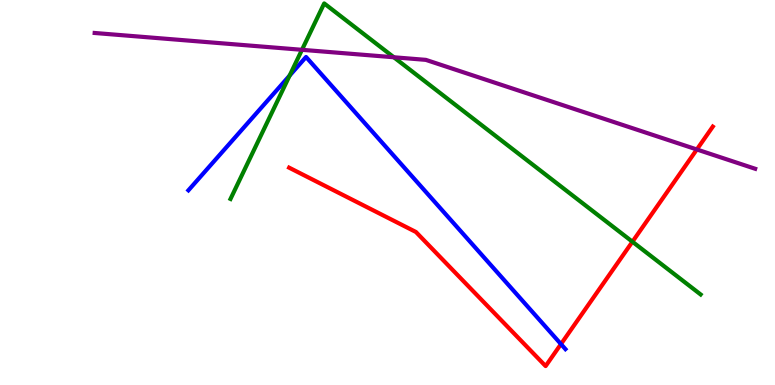[{'lines': ['blue', 'red'], 'intersections': [{'x': 7.24, 'y': 1.06}]}, {'lines': ['green', 'red'], 'intersections': [{'x': 8.16, 'y': 3.72}]}, {'lines': ['purple', 'red'], 'intersections': [{'x': 8.99, 'y': 6.12}]}, {'lines': ['blue', 'green'], 'intersections': [{'x': 3.74, 'y': 8.04}]}, {'lines': ['blue', 'purple'], 'intersections': []}, {'lines': ['green', 'purple'], 'intersections': [{'x': 3.9, 'y': 8.71}, {'x': 5.08, 'y': 8.51}]}]